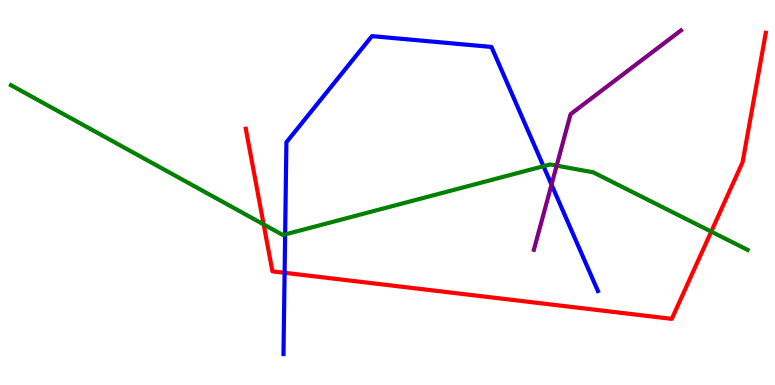[{'lines': ['blue', 'red'], 'intersections': [{'x': 3.67, 'y': 2.91}]}, {'lines': ['green', 'red'], 'intersections': [{'x': 3.4, 'y': 4.17}, {'x': 9.18, 'y': 3.98}]}, {'lines': ['purple', 'red'], 'intersections': []}, {'lines': ['blue', 'green'], 'intersections': [{'x': 3.68, 'y': 3.91}, {'x': 7.01, 'y': 5.68}]}, {'lines': ['blue', 'purple'], 'intersections': [{'x': 7.12, 'y': 5.2}]}, {'lines': ['green', 'purple'], 'intersections': [{'x': 7.18, 'y': 5.7}]}]